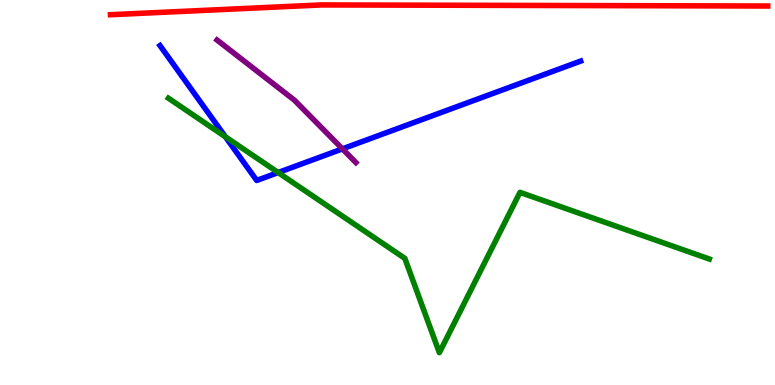[{'lines': ['blue', 'red'], 'intersections': []}, {'lines': ['green', 'red'], 'intersections': []}, {'lines': ['purple', 'red'], 'intersections': []}, {'lines': ['blue', 'green'], 'intersections': [{'x': 2.91, 'y': 6.45}, {'x': 3.59, 'y': 5.52}]}, {'lines': ['blue', 'purple'], 'intersections': [{'x': 4.42, 'y': 6.13}]}, {'lines': ['green', 'purple'], 'intersections': []}]